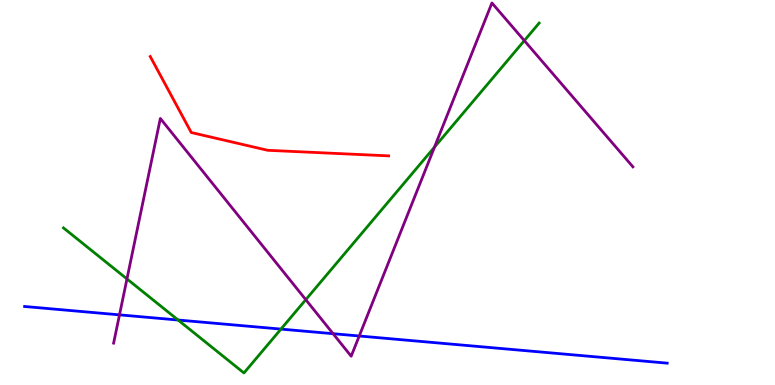[{'lines': ['blue', 'red'], 'intersections': []}, {'lines': ['green', 'red'], 'intersections': []}, {'lines': ['purple', 'red'], 'intersections': []}, {'lines': ['blue', 'green'], 'intersections': [{'x': 2.3, 'y': 1.69}, {'x': 3.63, 'y': 1.45}]}, {'lines': ['blue', 'purple'], 'intersections': [{'x': 1.54, 'y': 1.82}, {'x': 4.3, 'y': 1.33}, {'x': 4.64, 'y': 1.27}]}, {'lines': ['green', 'purple'], 'intersections': [{'x': 1.64, 'y': 2.76}, {'x': 3.95, 'y': 2.22}, {'x': 5.61, 'y': 6.18}, {'x': 6.77, 'y': 8.94}]}]